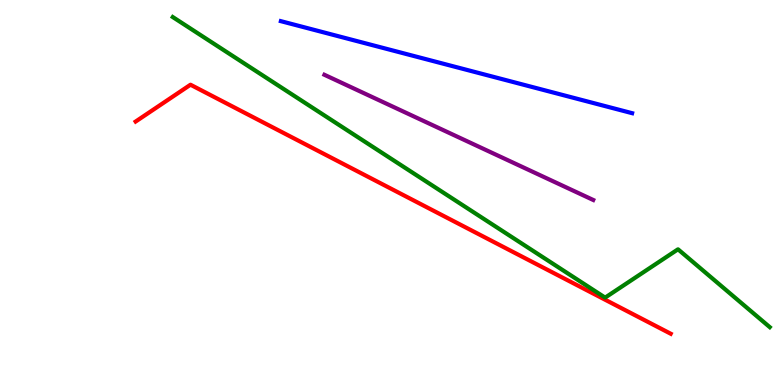[{'lines': ['blue', 'red'], 'intersections': []}, {'lines': ['green', 'red'], 'intersections': []}, {'lines': ['purple', 'red'], 'intersections': []}, {'lines': ['blue', 'green'], 'intersections': []}, {'lines': ['blue', 'purple'], 'intersections': []}, {'lines': ['green', 'purple'], 'intersections': []}]